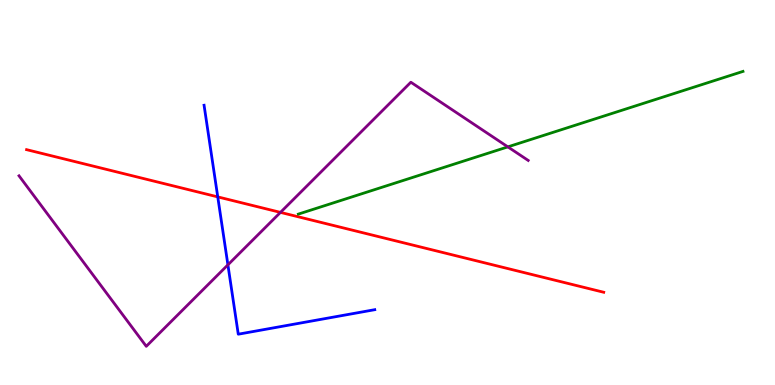[{'lines': ['blue', 'red'], 'intersections': [{'x': 2.81, 'y': 4.89}]}, {'lines': ['green', 'red'], 'intersections': []}, {'lines': ['purple', 'red'], 'intersections': [{'x': 3.62, 'y': 4.48}]}, {'lines': ['blue', 'green'], 'intersections': []}, {'lines': ['blue', 'purple'], 'intersections': [{'x': 2.94, 'y': 3.12}]}, {'lines': ['green', 'purple'], 'intersections': [{'x': 6.55, 'y': 6.19}]}]